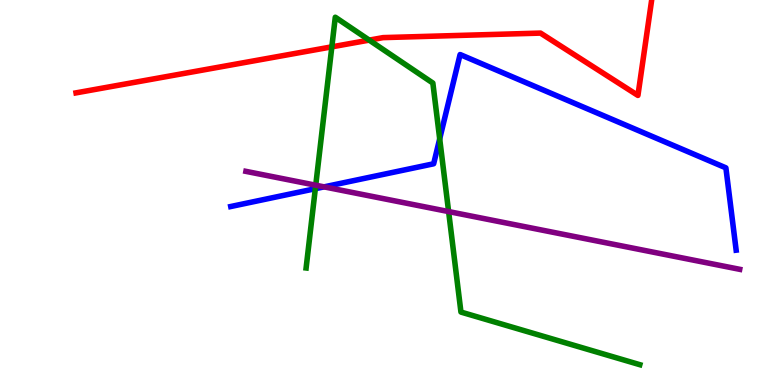[{'lines': ['blue', 'red'], 'intersections': []}, {'lines': ['green', 'red'], 'intersections': [{'x': 4.28, 'y': 8.78}, {'x': 4.76, 'y': 8.96}]}, {'lines': ['purple', 'red'], 'intersections': []}, {'lines': ['blue', 'green'], 'intersections': [{'x': 4.07, 'y': 5.1}, {'x': 5.67, 'y': 6.39}]}, {'lines': ['blue', 'purple'], 'intersections': [{'x': 4.18, 'y': 5.15}]}, {'lines': ['green', 'purple'], 'intersections': [{'x': 4.07, 'y': 5.19}, {'x': 5.79, 'y': 4.5}]}]